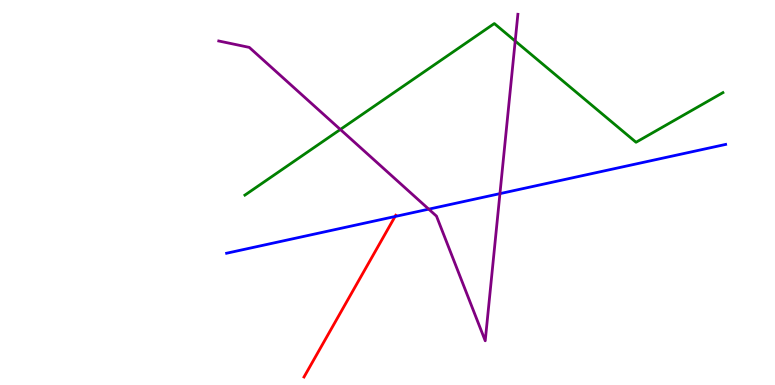[{'lines': ['blue', 'red'], 'intersections': [{'x': 5.1, 'y': 4.38}]}, {'lines': ['green', 'red'], 'intersections': []}, {'lines': ['purple', 'red'], 'intersections': []}, {'lines': ['blue', 'green'], 'intersections': []}, {'lines': ['blue', 'purple'], 'intersections': [{'x': 5.53, 'y': 4.57}, {'x': 6.45, 'y': 4.97}]}, {'lines': ['green', 'purple'], 'intersections': [{'x': 4.39, 'y': 6.64}, {'x': 6.65, 'y': 8.93}]}]